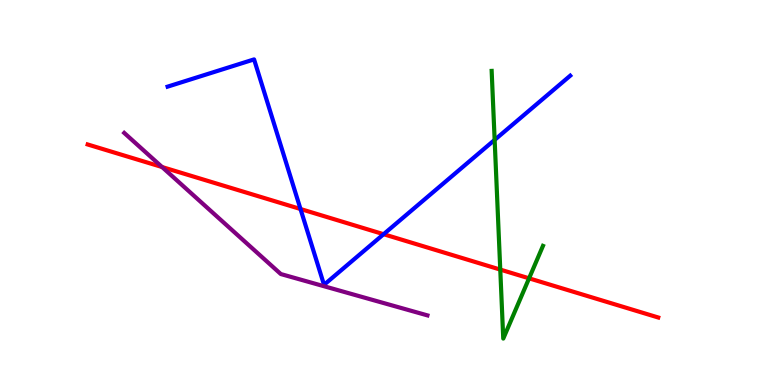[{'lines': ['blue', 'red'], 'intersections': [{'x': 3.88, 'y': 4.57}, {'x': 4.95, 'y': 3.92}]}, {'lines': ['green', 'red'], 'intersections': [{'x': 6.46, 'y': 3.0}, {'x': 6.83, 'y': 2.77}]}, {'lines': ['purple', 'red'], 'intersections': [{'x': 2.09, 'y': 5.66}]}, {'lines': ['blue', 'green'], 'intersections': [{'x': 6.38, 'y': 6.37}]}, {'lines': ['blue', 'purple'], 'intersections': []}, {'lines': ['green', 'purple'], 'intersections': []}]